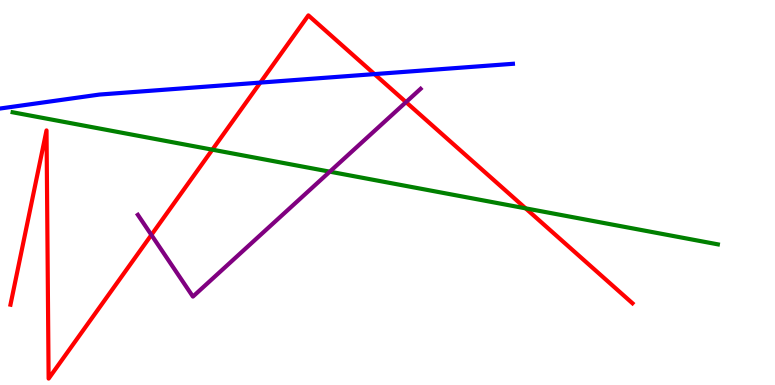[{'lines': ['blue', 'red'], 'intersections': [{'x': 3.36, 'y': 7.85}, {'x': 4.83, 'y': 8.08}]}, {'lines': ['green', 'red'], 'intersections': [{'x': 2.74, 'y': 6.11}, {'x': 6.78, 'y': 4.59}]}, {'lines': ['purple', 'red'], 'intersections': [{'x': 1.95, 'y': 3.9}, {'x': 5.24, 'y': 7.35}]}, {'lines': ['blue', 'green'], 'intersections': []}, {'lines': ['blue', 'purple'], 'intersections': []}, {'lines': ['green', 'purple'], 'intersections': [{'x': 4.26, 'y': 5.54}]}]